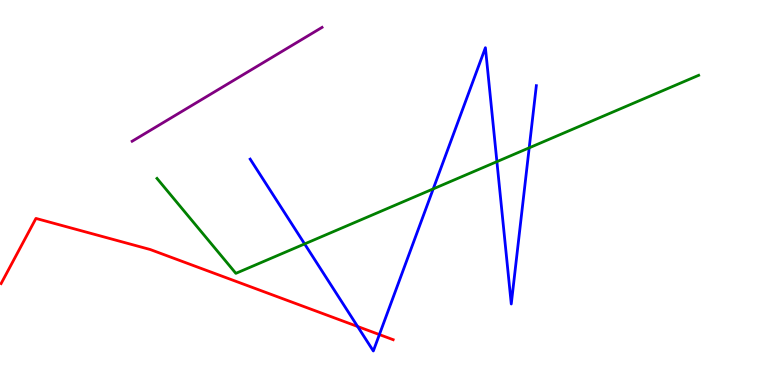[{'lines': ['blue', 'red'], 'intersections': [{'x': 4.61, 'y': 1.52}, {'x': 4.9, 'y': 1.31}]}, {'lines': ['green', 'red'], 'intersections': []}, {'lines': ['purple', 'red'], 'intersections': []}, {'lines': ['blue', 'green'], 'intersections': [{'x': 3.93, 'y': 3.66}, {'x': 5.59, 'y': 5.09}, {'x': 6.41, 'y': 5.8}, {'x': 6.83, 'y': 6.16}]}, {'lines': ['blue', 'purple'], 'intersections': []}, {'lines': ['green', 'purple'], 'intersections': []}]